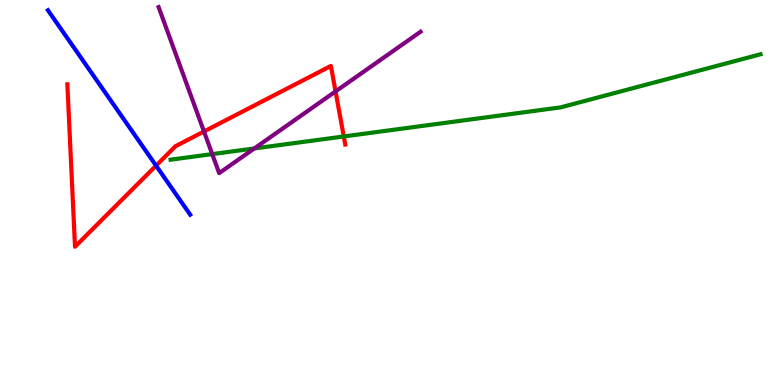[{'lines': ['blue', 'red'], 'intersections': [{'x': 2.01, 'y': 5.7}]}, {'lines': ['green', 'red'], 'intersections': [{'x': 4.44, 'y': 6.46}]}, {'lines': ['purple', 'red'], 'intersections': [{'x': 2.63, 'y': 6.58}, {'x': 4.33, 'y': 7.63}]}, {'lines': ['blue', 'green'], 'intersections': []}, {'lines': ['blue', 'purple'], 'intersections': []}, {'lines': ['green', 'purple'], 'intersections': [{'x': 2.74, 'y': 6.0}, {'x': 3.28, 'y': 6.14}]}]